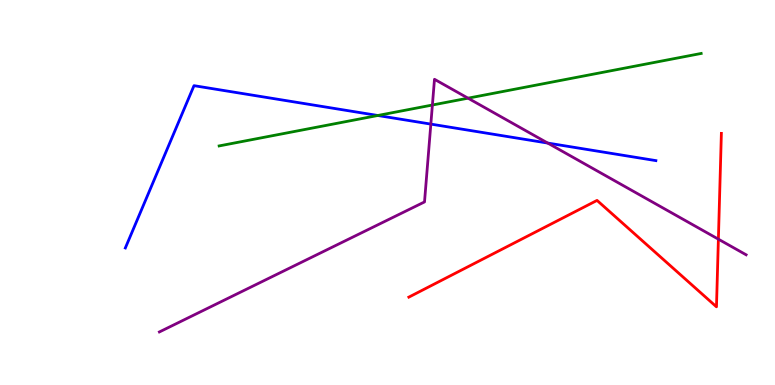[{'lines': ['blue', 'red'], 'intersections': []}, {'lines': ['green', 'red'], 'intersections': []}, {'lines': ['purple', 'red'], 'intersections': [{'x': 9.27, 'y': 3.79}]}, {'lines': ['blue', 'green'], 'intersections': [{'x': 4.87, 'y': 7.0}]}, {'lines': ['blue', 'purple'], 'intersections': [{'x': 5.56, 'y': 6.78}, {'x': 7.07, 'y': 6.28}]}, {'lines': ['green', 'purple'], 'intersections': [{'x': 5.58, 'y': 7.27}, {'x': 6.04, 'y': 7.45}]}]